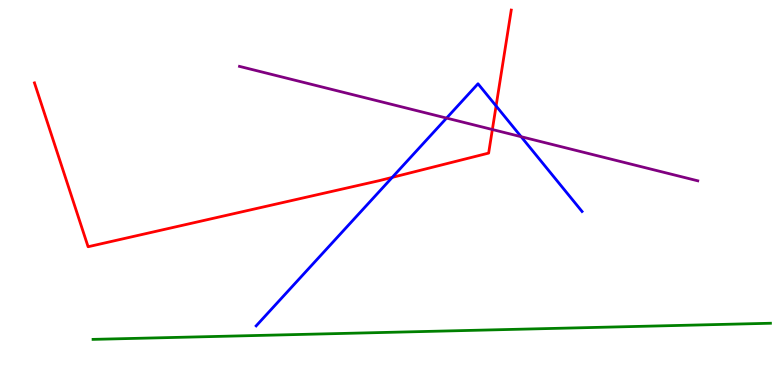[{'lines': ['blue', 'red'], 'intersections': [{'x': 5.06, 'y': 5.39}, {'x': 6.4, 'y': 7.25}]}, {'lines': ['green', 'red'], 'intersections': []}, {'lines': ['purple', 'red'], 'intersections': [{'x': 6.35, 'y': 6.64}]}, {'lines': ['blue', 'green'], 'intersections': []}, {'lines': ['blue', 'purple'], 'intersections': [{'x': 5.76, 'y': 6.93}, {'x': 6.72, 'y': 6.45}]}, {'lines': ['green', 'purple'], 'intersections': []}]